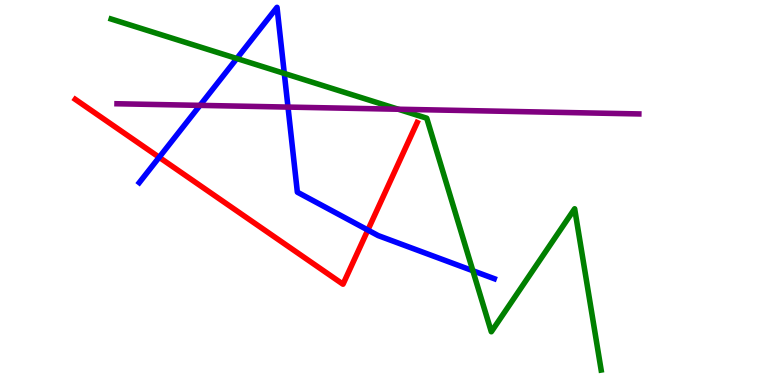[{'lines': ['blue', 'red'], 'intersections': [{'x': 2.05, 'y': 5.91}, {'x': 4.75, 'y': 4.02}]}, {'lines': ['green', 'red'], 'intersections': []}, {'lines': ['purple', 'red'], 'intersections': []}, {'lines': ['blue', 'green'], 'intersections': [{'x': 3.06, 'y': 8.48}, {'x': 3.67, 'y': 8.09}, {'x': 6.1, 'y': 2.97}]}, {'lines': ['blue', 'purple'], 'intersections': [{'x': 2.58, 'y': 7.26}, {'x': 3.72, 'y': 7.22}]}, {'lines': ['green', 'purple'], 'intersections': [{'x': 5.14, 'y': 7.16}]}]